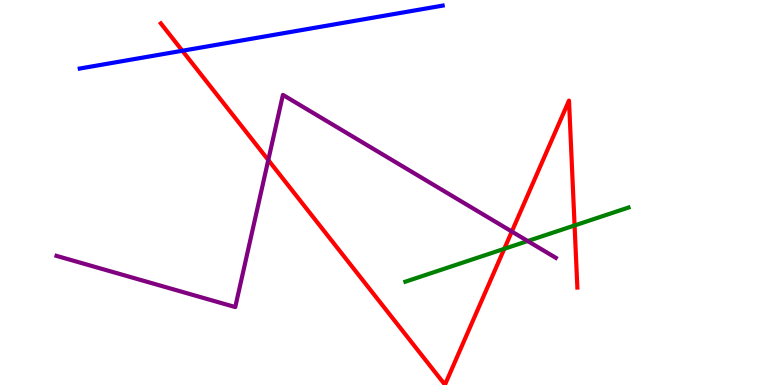[{'lines': ['blue', 'red'], 'intersections': [{'x': 2.35, 'y': 8.68}]}, {'lines': ['green', 'red'], 'intersections': [{'x': 6.51, 'y': 3.54}, {'x': 7.41, 'y': 4.14}]}, {'lines': ['purple', 'red'], 'intersections': [{'x': 3.46, 'y': 5.84}, {'x': 6.6, 'y': 3.99}]}, {'lines': ['blue', 'green'], 'intersections': []}, {'lines': ['blue', 'purple'], 'intersections': []}, {'lines': ['green', 'purple'], 'intersections': [{'x': 6.81, 'y': 3.74}]}]